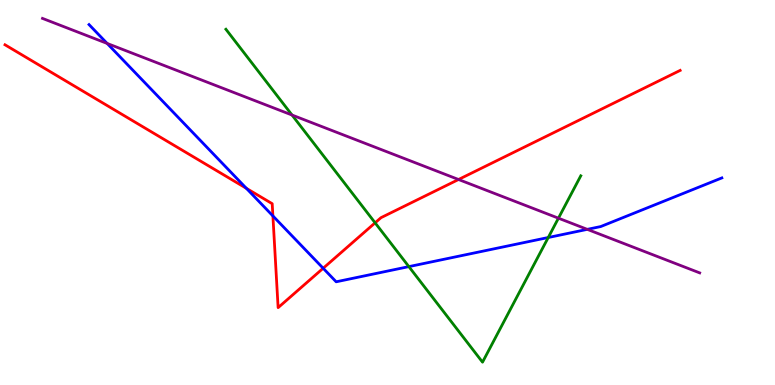[{'lines': ['blue', 'red'], 'intersections': [{'x': 3.18, 'y': 5.11}, {'x': 3.52, 'y': 4.39}, {'x': 4.17, 'y': 3.03}]}, {'lines': ['green', 'red'], 'intersections': [{'x': 4.84, 'y': 4.21}]}, {'lines': ['purple', 'red'], 'intersections': [{'x': 5.92, 'y': 5.34}]}, {'lines': ['blue', 'green'], 'intersections': [{'x': 5.28, 'y': 3.07}, {'x': 7.07, 'y': 3.83}]}, {'lines': ['blue', 'purple'], 'intersections': [{'x': 1.38, 'y': 8.87}, {'x': 7.58, 'y': 4.04}]}, {'lines': ['green', 'purple'], 'intersections': [{'x': 3.77, 'y': 7.01}, {'x': 7.21, 'y': 4.33}]}]